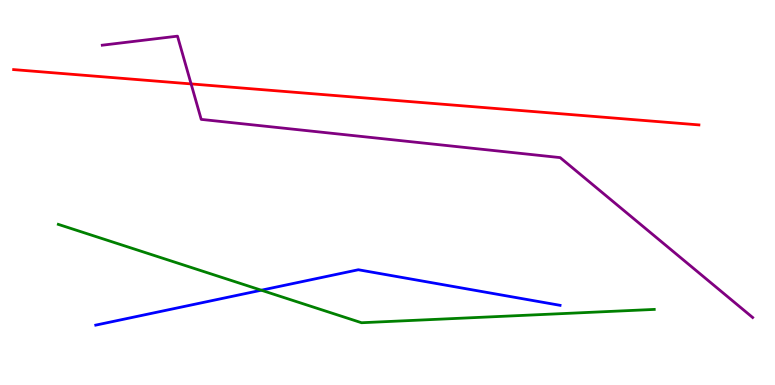[{'lines': ['blue', 'red'], 'intersections': []}, {'lines': ['green', 'red'], 'intersections': []}, {'lines': ['purple', 'red'], 'intersections': [{'x': 2.47, 'y': 7.82}]}, {'lines': ['blue', 'green'], 'intersections': [{'x': 3.37, 'y': 2.46}]}, {'lines': ['blue', 'purple'], 'intersections': []}, {'lines': ['green', 'purple'], 'intersections': []}]